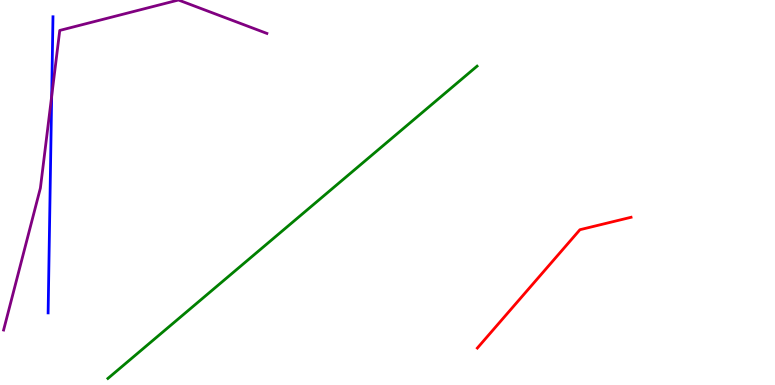[{'lines': ['blue', 'red'], 'intersections': []}, {'lines': ['green', 'red'], 'intersections': []}, {'lines': ['purple', 'red'], 'intersections': []}, {'lines': ['blue', 'green'], 'intersections': []}, {'lines': ['blue', 'purple'], 'intersections': [{'x': 0.667, 'y': 7.5}]}, {'lines': ['green', 'purple'], 'intersections': []}]